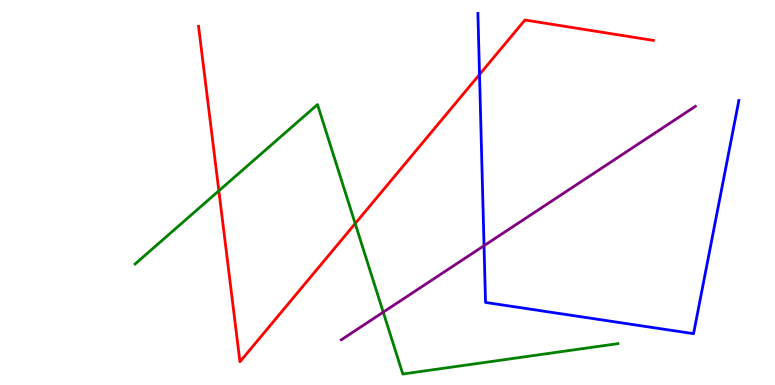[{'lines': ['blue', 'red'], 'intersections': [{'x': 6.19, 'y': 8.06}]}, {'lines': ['green', 'red'], 'intersections': [{'x': 2.82, 'y': 5.04}, {'x': 4.58, 'y': 4.19}]}, {'lines': ['purple', 'red'], 'intersections': []}, {'lines': ['blue', 'green'], 'intersections': []}, {'lines': ['blue', 'purple'], 'intersections': [{'x': 6.25, 'y': 3.62}]}, {'lines': ['green', 'purple'], 'intersections': [{'x': 4.94, 'y': 1.89}]}]